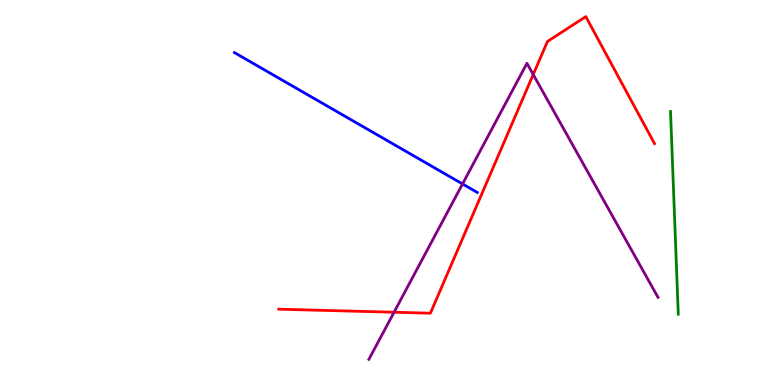[{'lines': ['blue', 'red'], 'intersections': []}, {'lines': ['green', 'red'], 'intersections': []}, {'lines': ['purple', 'red'], 'intersections': [{'x': 5.08, 'y': 1.89}, {'x': 6.88, 'y': 8.06}]}, {'lines': ['blue', 'green'], 'intersections': []}, {'lines': ['blue', 'purple'], 'intersections': [{'x': 5.97, 'y': 5.22}]}, {'lines': ['green', 'purple'], 'intersections': []}]